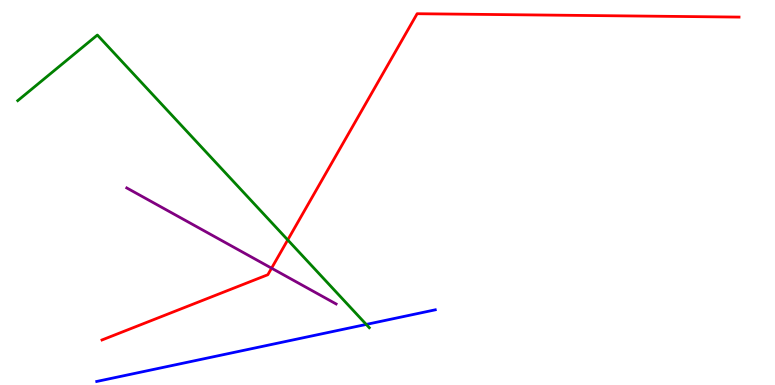[{'lines': ['blue', 'red'], 'intersections': []}, {'lines': ['green', 'red'], 'intersections': [{'x': 3.71, 'y': 3.77}]}, {'lines': ['purple', 'red'], 'intersections': [{'x': 3.5, 'y': 3.03}]}, {'lines': ['blue', 'green'], 'intersections': [{'x': 4.73, 'y': 1.57}]}, {'lines': ['blue', 'purple'], 'intersections': []}, {'lines': ['green', 'purple'], 'intersections': []}]